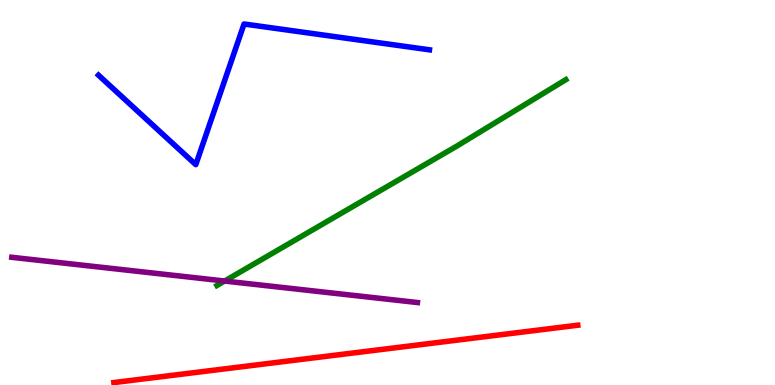[{'lines': ['blue', 'red'], 'intersections': []}, {'lines': ['green', 'red'], 'intersections': []}, {'lines': ['purple', 'red'], 'intersections': []}, {'lines': ['blue', 'green'], 'intersections': []}, {'lines': ['blue', 'purple'], 'intersections': []}, {'lines': ['green', 'purple'], 'intersections': [{'x': 2.9, 'y': 2.7}]}]